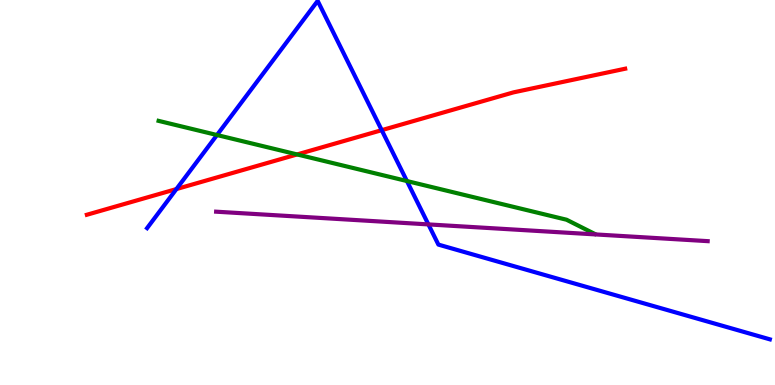[{'lines': ['blue', 'red'], 'intersections': [{'x': 2.28, 'y': 5.09}, {'x': 4.93, 'y': 6.62}]}, {'lines': ['green', 'red'], 'intersections': [{'x': 3.83, 'y': 5.99}]}, {'lines': ['purple', 'red'], 'intersections': []}, {'lines': ['blue', 'green'], 'intersections': [{'x': 2.8, 'y': 6.49}, {'x': 5.25, 'y': 5.3}]}, {'lines': ['blue', 'purple'], 'intersections': [{'x': 5.53, 'y': 4.17}]}, {'lines': ['green', 'purple'], 'intersections': []}]